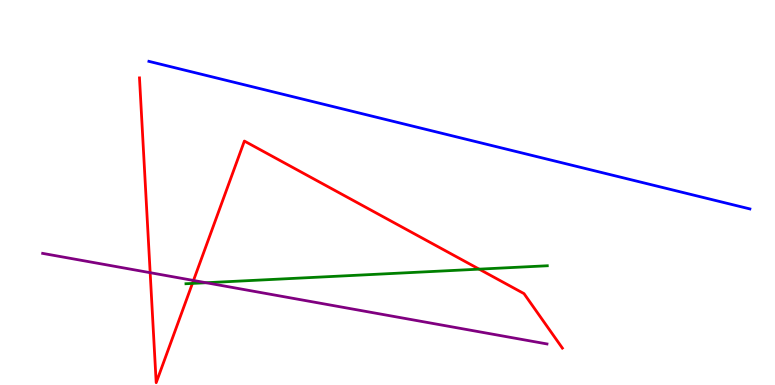[{'lines': ['blue', 'red'], 'intersections': []}, {'lines': ['green', 'red'], 'intersections': [{'x': 2.48, 'y': 2.64}, {'x': 6.18, 'y': 3.01}]}, {'lines': ['purple', 'red'], 'intersections': [{'x': 1.94, 'y': 2.92}, {'x': 2.5, 'y': 2.72}]}, {'lines': ['blue', 'green'], 'intersections': []}, {'lines': ['blue', 'purple'], 'intersections': []}, {'lines': ['green', 'purple'], 'intersections': [{'x': 2.66, 'y': 2.66}]}]